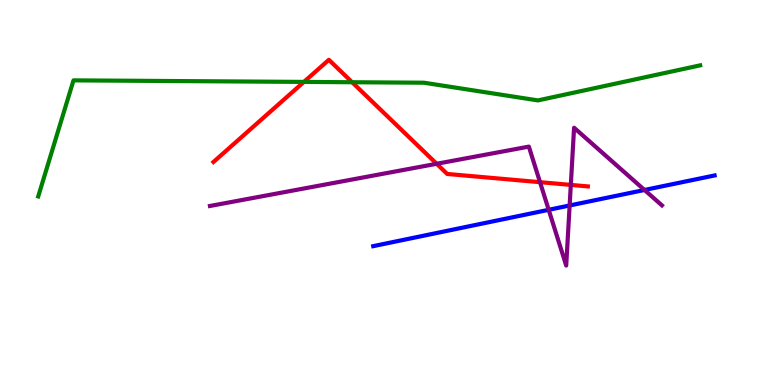[{'lines': ['blue', 'red'], 'intersections': []}, {'lines': ['green', 'red'], 'intersections': [{'x': 3.92, 'y': 7.87}, {'x': 4.54, 'y': 7.86}]}, {'lines': ['purple', 'red'], 'intersections': [{'x': 5.63, 'y': 5.75}, {'x': 6.97, 'y': 5.27}, {'x': 7.37, 'y': 5.2}]}, {'lines': ['blue', 'green'], 'intersections': []}, {'lines': ['blue', 'purple'], 'intersections': [{'x': 7.08, 'y': 4.55}, {'x': 7.35, 'y': 4.66}, {'x': 8.32, 'y': 5.07}]}, {'lines': ['green', 'purple'], 'intersections': []}]